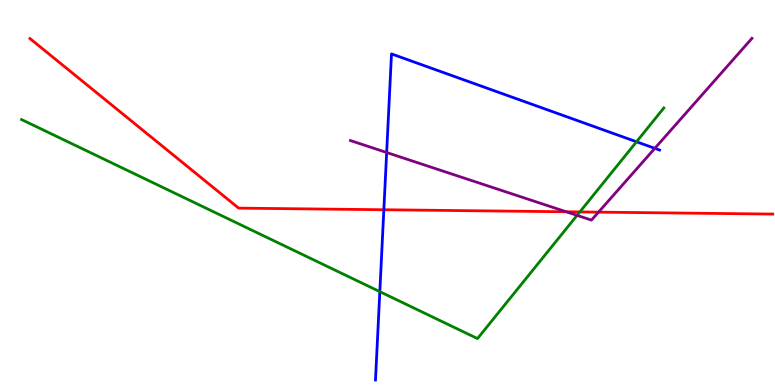[{'lines': ['blue', 'red'], 'intersections': [{'x': 4.95, 'y': 4.55}]}, {'lines': ['green', 'red'], 'intersections': [{'x': 7.48, 'y': 4.5}]}, {'lines': ['purple', 'red'], 'intersections': [{'x': 7.31, 'y': 4.5}, {'x': 7.72, 'y': 4.49}]}, {'lines': ['blue', 'green'], 'intersections': [{'x': 4.9, 'y': 2.42}, {'x': 8.21, 'y': 6.32}]}, {'lines': ['blue', 'purple'], 'intersections': [{'x': 4.99, 'y': 6.04}, {'x': 8.45, 'y': 6.15}]}, {'lines': ['green', 'purple'], 'intersections': [{'x': 7.45, 'y': 4.41}]}]